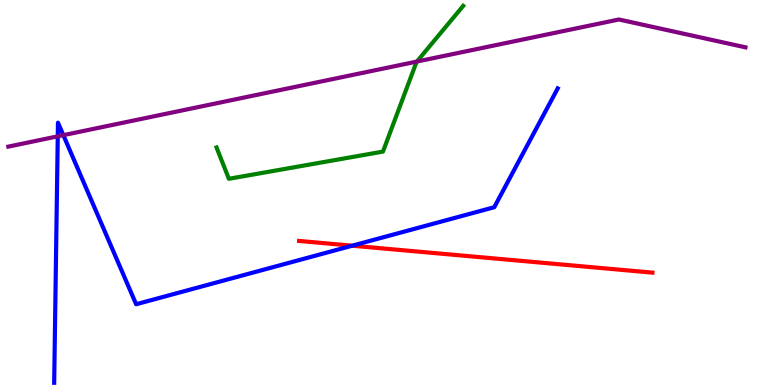[{'lines': ['blue', 'red'], 'intersections': [{'x': 4.54, 'y': 3.62}]}, {'lines': ['green', 'red'], 'intersections': []}, {'lines': ['purple', 'red'], 'intersections': []}, {'lines': ['blue', 'green'], 'intersections': []}, {'lines': ['blue', 'purple'], 'intersections': [{'x': 0.745, 'y': 6.46}, {'x': 0.817, 'y': 6.49}]}, {'lines': ['green', 'purple'], 'intersections': [{'x': 5.38, 'y': 8.4}]}]